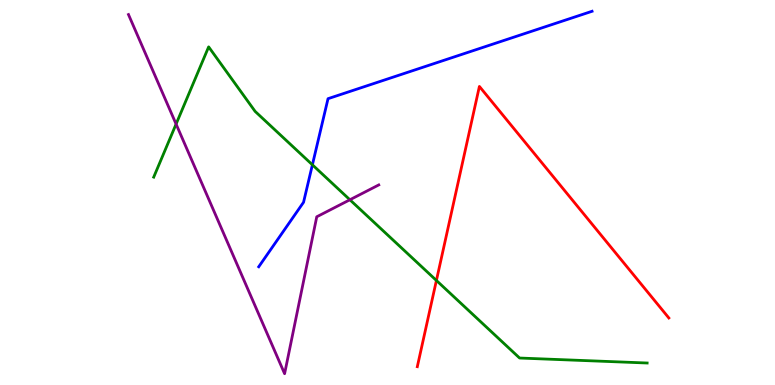[{'lines': ['blue', 'red'], 'intersections': []}, {'lines': ['green', 'red'], 'intersections': [{'x': 5.63, 'y': 2.72}]}, {'lines': ['purple', 'red'], 'intersections': []}, {'lines': ['blue', 'green'], 'intersections': [{'x': 4.03, 'y': 5.72}]}, {'lines': ['blue', 'purple'], 'intersections': []}, {'lines': ['green', 'purple'], 'intersections': [{'x': 2.27, 'y': 6.78}, {'x': 4.51, 'y': 4.81}]}]